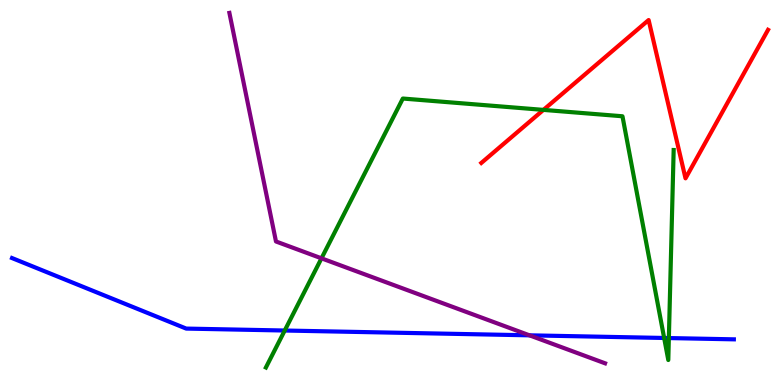[{'lines': ['blue', 'red'], 'intersections': []}, {'lines': ['green', 'red'], 'intersections': [{'x': 7.01, 'y': 7.15}]}, {'lines': ['purple', 'red'], 'intersections': []}, {'lines': ['blue', 'green'], 'intersections': [{'x': 3.67, 'y': 1.41}, {'x': 8.57, 'y': 1.22}, {'x': 8.63, 'y': 1.22}]}, {'lines': ['blue', 'purple'], 'intersections': [{'x': 6.83, 'y': 1.29}]}, {'lines': ['green', 'purple'], 'intersections': [{'x': 4.15, 'y': 3.29}]}]